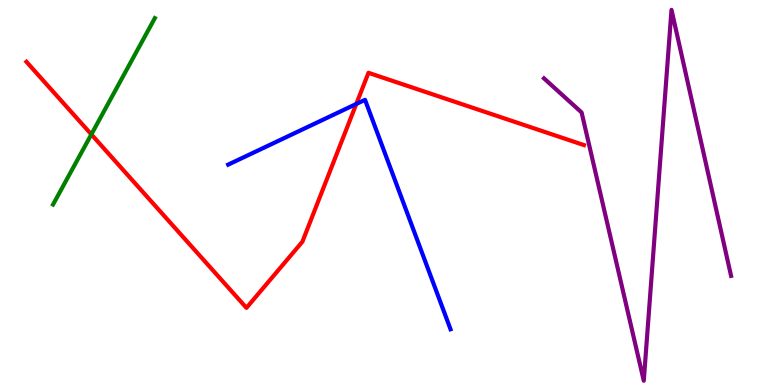[{'lines': ['blue', 'red'], 'intersections': [{'x': 4.6, 'y': 7.3}]}, {'lines': ['green', 'red'], 'intersections': [{'x': 1.18, 'y': 6.51}]}, {'lines': ['purple', 'red'], 'intersections': []}, {'lines': ['blue', 'green'], 'intersections': []}, {'lines': ['blue', 'purple'], 'intersections': []}, {'lines': ['green', 'purple'], 'intersections': []}]